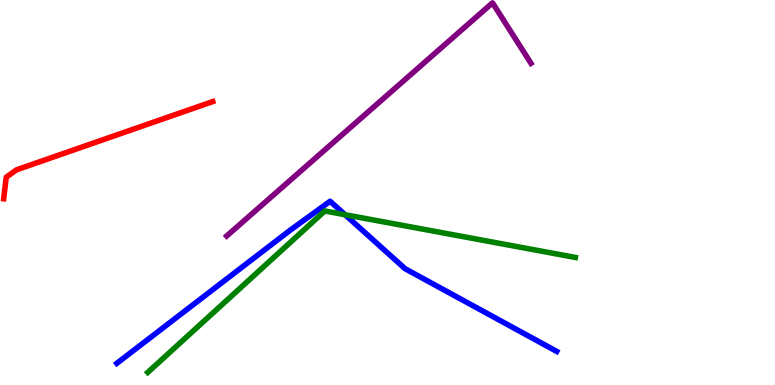[{'lines': ['blue', 'red'], 'intersections': []}, {'lines': ['green', 'red'], 'intersections': []}, {'lines': ['purple', 'red'], 'intersections': []}, {'lines': ['blue', 'green'], 'intersections': [{'x': 4.45, 'y': 4.42}]}, {'lines': ['blue', 'purple'], 'intersections': []}, {'lines': ['green', 'purple'], 'intersections': []}]